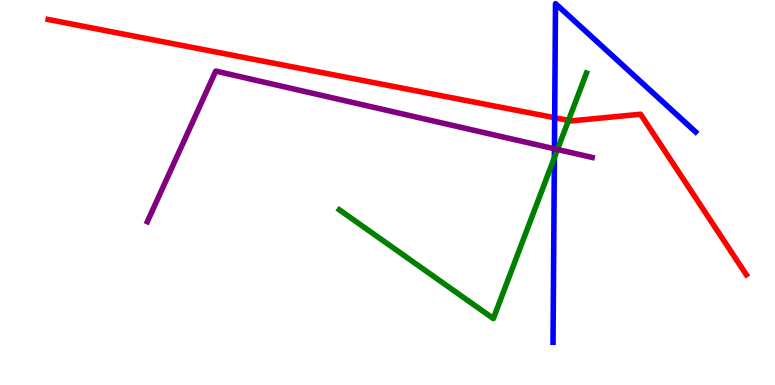[{'lines': ['blue', 'red'], 'intersections': [{'x': 7.16, 'y': 6.94}]}, {'lines': ['green', 'red'], 'intersections': [{'x': 7.34, 'y': 6.87}]}, {'lines': ['purple', 'red'], 'intersections': []}, {'lines': ['blue', 'green'], 'intersections': [{'x': 7.15, 'y': 5.9}]}, {'lines': ['blue', 'purple'], 'intersections': [{'x': 7.15, 'y': 6.14}]}, {'lines': ['green', 'purple'], 'intersections': [{'x': 7.19, 'y': 6.12}]}]